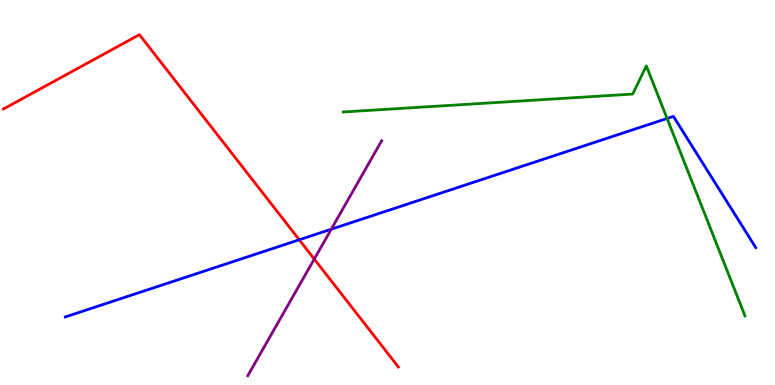[{'lines': ['blue', 'red'], 'intersections': [{'x': 3.86, 'y': 3.77}]}, {'lines': ['green', 'red'], 'intersections': []}, {'lines': ['purple', 'red'], 'intersections': [{'x': 4.06, 'y': 3.27}]}, {'lines': ['blue', 'green'], 'intersections': [{'x': 8.61, 'y': 6.92}]}, {'lines': ['blue', 'purple'], 'intersections': [{'x': 4.27, 'y': 4.05}]}, {'lines': ['green', 'purple'], 'intersections': []}]